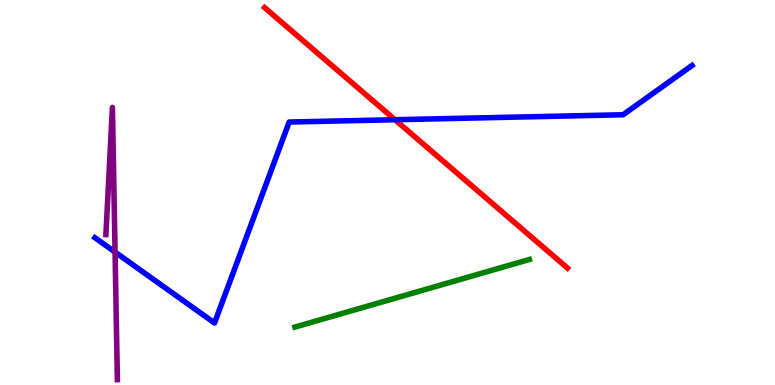[{'lines': ['blue', 'red'], 'intersections': [{'x': 5.1, 'y': 6.89}]}, {'lines': ['green', 'red'], 'intersections': []}, {'lines': ['purple', 'red'], 'intersections': []}, {'lines': ['blue', 'green'], 'intersections': []}, {'lines': ['blue', 'purple'], 'intersections': [{'x': 1.48, 'y': 3.45}]}, {'lines': ['green', 'purple'], 'intersections': []}]